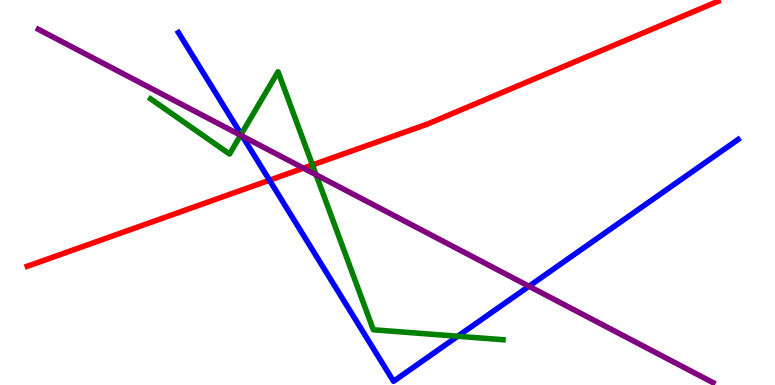[{'lines': ['blue', 'red'], 'intersections': [{'x': 3.48, 'y': 5.32}]}, {'lines': ['green', 'red'], 'intersections': [{'x': 4.03, 'y': 5.72}]}, {'lines': ['purple', 'red'], 'intersections': [{'x': 3.92, 'y': 5.63}]}, {'lines': ['blue', 'green'], 'intersections': [{'x': 3.11, 'y': 6.51}, {'x': 5.91, 'y': 1.27}]}, {'lines': ['blue', 'purple'], 'intersections': [{'x': 3.13, 'y': 6.46}, {'x': 6.83, 'y': 2.56}]}, {'lines': ['green', 'purple'], 'intersections': [{'x': 3.1, 'y': 6.49}, {'x': 4.08, 'y': 5.46}]}]